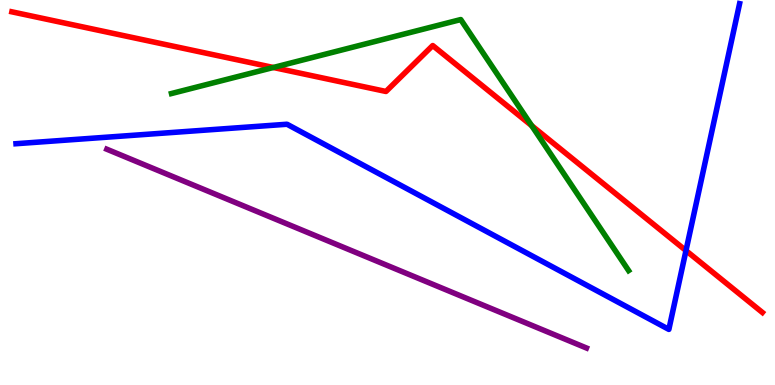[{'lines': ['blue', 'red'], 'intersections': [{'x': 8.85, 'y': 3.49}]}, {'lines': ['green', 'red'], 'intersections': [{'x': 3.53, 'y': 8.25}, {'x': 6.86, 'y': 6.74}]}, {'lines': ['purple', 'red'], 'intersections': []}, {'lines': ['blue', 'green'], 'intersections': []}, {'lines': ['blue', 'purple'], 'intersections': []}, {'lines': ['green', 'purple'], 'intersections': []}]